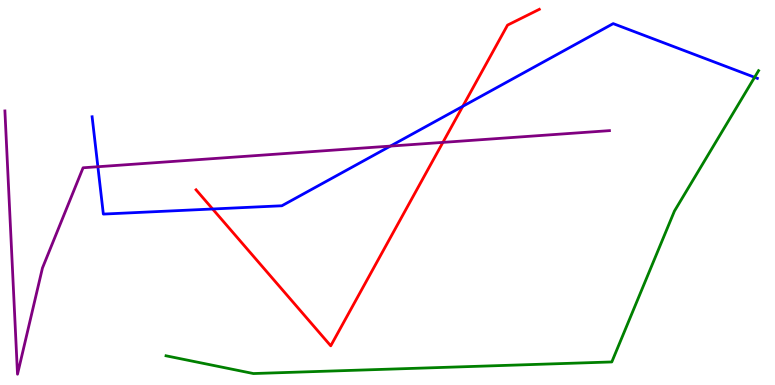[{'lines': ['blue', 'red'], 'intersections': [{'x': 2.74, 'y': 4.57}, {'x': 5.97, 'y': 7.24}]}, {'lines': ['green', 'red'], 'intersections': []}, {'lines': ['purple', 'red'], 'intersections': [{'x': 5.71, 'y': 6.3}]}, {'lines': ['blue', 'green'], 'intersections': [{'x': 9.74, 'y': 7.99}]}, {'lines': ['blue', 'purple'], 'intersections': [{'x': 1.26, 'y': 5.67}, {'x': 5.04, 'y': 6.21}]}, {'lines': ['green', 'purple'], 'intersections': []}]